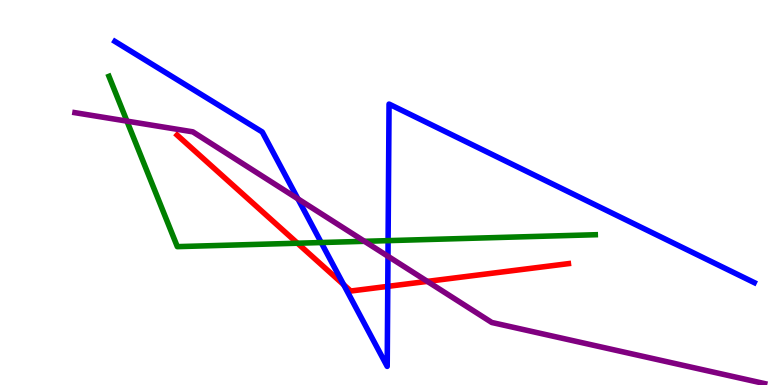[{'lines': ['blue', 'red'], 'intersections': [{'x': 4.43, 'y': 2.61}, {'x': 5.0, 'y': 2.56}]}, {'lines': ['green', 'red'], 'intersections': [{'x': 3.84, 'y': 3.68}]}, {'lines': ['purple', 'red'], 'intersections': [{'x': 5.51, 'y': 2.69}]}, {'lines': ['blue', 'green'], 'intersections': [{'x': 4.14, 'y': 3.7}, {'x': 5.01, 'y': 3.75}]}, {'lines': ['blue', 'purple'], 'intersections': [{'x': 3.84, 'y': 4.83}, {'x': 5.01, 'y': 3.34}]}, {'lines': ['green', 'purple'], 'intersections': [{'x': 1.64, 'y': 6.85}, {'x': 4.7, 'y': 3.73}]}]